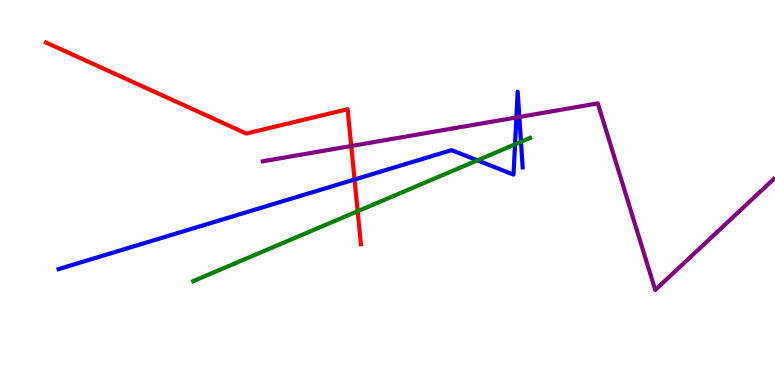[{'lines': ['blue', 'red'], 'intersections': [{'x': 4.57, 'y': 5.34}]}, {'lines': ['green', 'red'], 'intersections': [{'x': 4.61, 'y': 4.51}]}, {'lines': ['purple', 'red'], 'intersections': [{'x': 4.53, 'y': 6.21}]}, {'lines': ['blue', 'green'], 'intersections': [{'x': 6.16, 'y': 5.84}, {'x': 6.65, 'y': 6.25}, {'x': 6.72, 'y': 6.32}]}, {'lines': ['blue', 'purple'], 'intersections': [{'x': 6.66, 'y': 6.95}, {'x': 6.7, 'y': 6.96}]}, {'lines': ['green', 'purple'], 'intersections': []}]